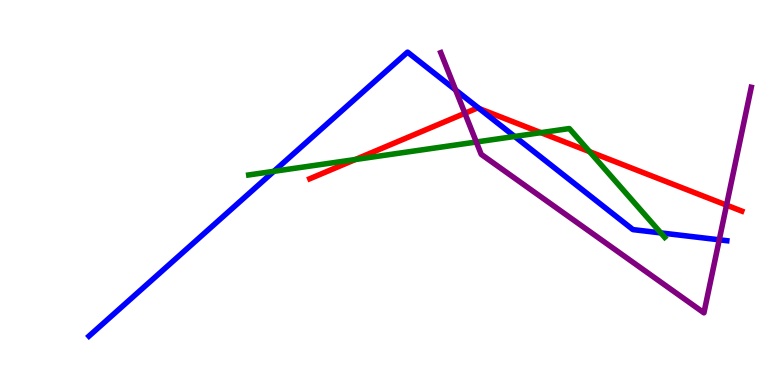[{'lines': ['blue', 'red'], 'intersections': [{'x': 6.18, 'y': 7.18}]}, {'lines': ['green', 'red'], 'intersections': [{'x': 4.59, 'y': 5.86}, {'x': 6.98, 'y': 6.55}, {'x': 7.61, 'y': 6.06}]}, {'lines': ['purple', 'red'], 'intersections': [{'x': 6.0, 'y': 7.06}, {'x': 9.37, 'y': 4.67}]}, {'lines': ['blue', 'green'], 'intersections': [{'x': 3.53, 'y': 5.55}, {'x': 6.64, 'y': 6.46}, {'x': 8.53, 'y': 3.95}]}, {'lines': ['blue', 'purple'], 'intersections': [{'x': 5.88, 'y': 7.66}, {'x': 9.28, 'y': 3.77}]}, {'lines': ['green', 'purple'], 'intersections': [{'x': 6.15, 'y': 6.31}]}]